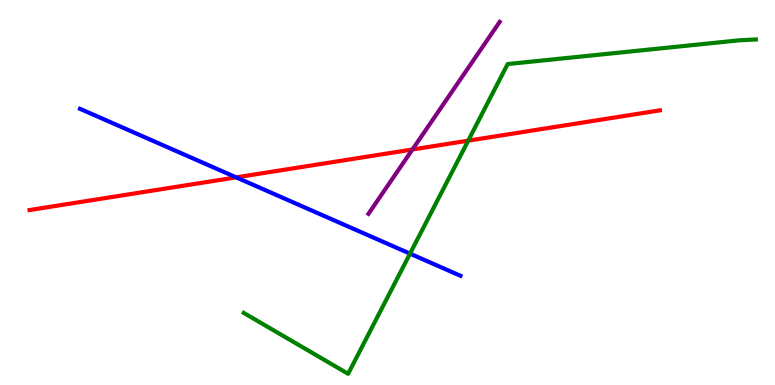[{'lines': ['blue', 'red'], 'intersections': [{'x': 3.05, 'y': 5.39}]}, {'lines': ['green', 'red'], 'intersections': [{'x': 6.04, 'y': 6.35}]}, {'lines': ['purple', 'red'], 'intersections': [{'x': 5.32, 'y': 6.12}]}, {'lines': ['blue', 'green'], 'intersections': [{'x': 5.29, 'y': 3.41}]}, {'lines': ['blue', 'purple'], 'intersections': []}, {'lines': ['green', 'purple'], 'intersections': []}]